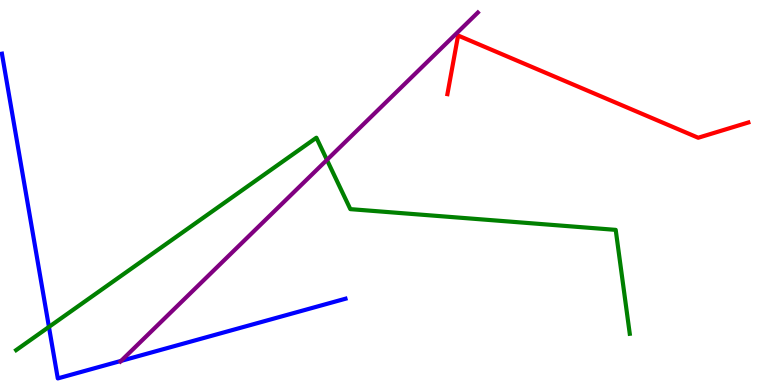[{'lines': ['blue', 'red'], 'intersections': []}, {'lines': ['green', 'red'], 'intersections': []}, {'lines': ['purple', 'red'], 'intersections': []}, {'lines': ['blue', 'green'], 'intersections': [{'x': 0.631, 'y': 1.51}]}, {'lines': ['blue', 'purple'], 'intersections': [{'x': 1.56, 'y': 0.626}]}, {'lines': ['green', 'purple'], 'intersections': [{'x': 4.22, 'y': 5.85}]}]